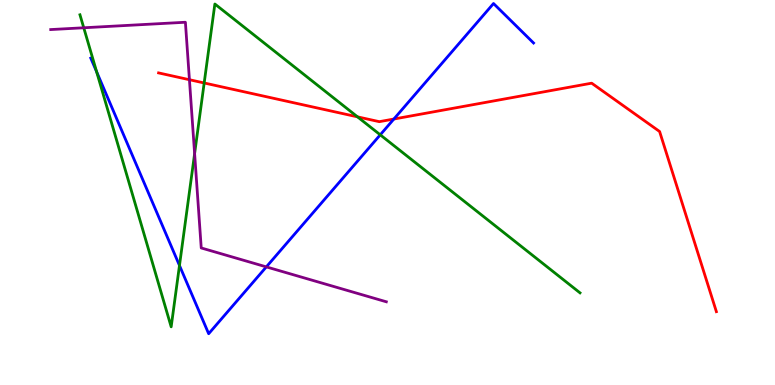[{'lines': ['blue', 'red'], 'intersections': [{'x': 5.08, 'y': 6.91}]}, {'lines': ['green', 'red'], 'intersections': [{'x': 2.63, 'y': 7.84}, {'x': 4.61, 'y': 6.96}]}, {'lines': ['purple', 'red'], 'intersections': [{'x': 2.44, 'y': 7.93}]}, {'lines': ['blue', 'green'], 'intersections': [{'x': 1.25, 'y': 8.14}, {'x': 2.32, 'y': 3.1}, {'x': 4.91, 'y': 6.5}]}, {'lines': ['blue', 'purple'], 'intersections': [{'x': 3.44, 'y': 3.07}]}, {'lines': ['green', 'purple'], 'intersections': [{'x': 1.08, 'y': 9.28}, {'x': 2.51, 'y': 6.01}]}]